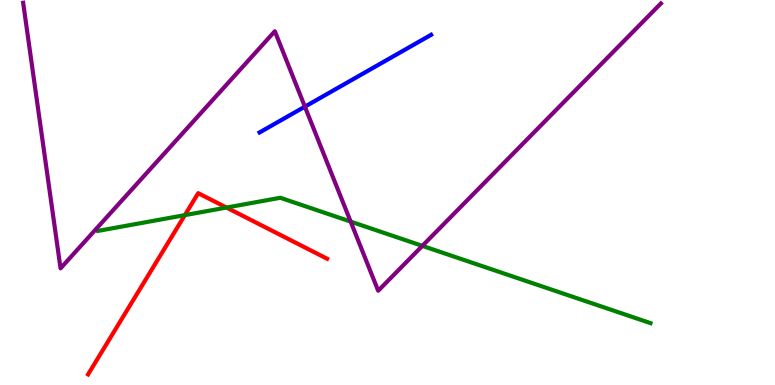[{'lines': ['blue', 'red'], 'intersections': []}, {'lines': ['green', 'red'], 'intersections': [{'x': 2.39, 'y': 4.41}, {'x': 2.92, 'y': 4.61}]}, {'lines': ['purple', 'red'], 'intersections': []}, {'lines': ['blue', 'green'], 'intersections': []}, {'lines': ['blue', 'purple'], 'intersections': [{'x': 3.93, 'y': 7.23}]}, {'lines': ['green', 'purple'], 'intersections': [{'x': 4.52, 'y': 4.24}, {'x': 5.45, 'y': 3.61}]}]